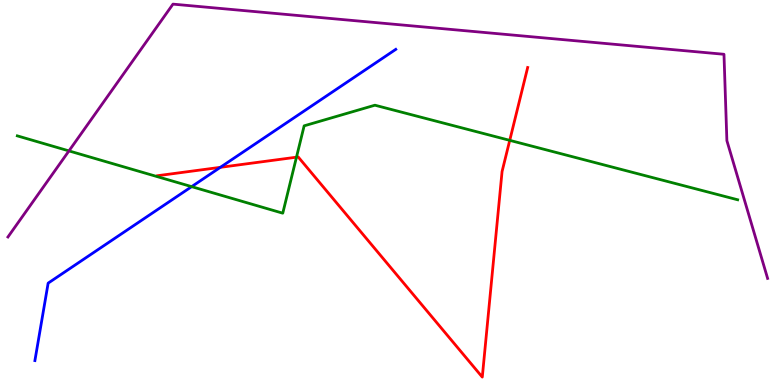[{'lines': ['blue', 'red'], 'intersections': [{'x': 2.84, 'y': 5.65}]}, {'lines': ['green', 'red'], 'intersections': [{'x': 3.83, 'y': 5.92}, {'x': 6.58, 'y': 6.35}]}, {'lines': ['purple', 'red'], 'intersections': []}, {'lines': ['blue', 'green'], 'intersections': [{'x': 2.47, 'y': 5.15}]}, {'lines': ['blue', 'purple'], 'intersections': []}, {'lines': ['green', 'purple'], 'intersections': [{'x': 0.89, 'y': 6.08}]}]